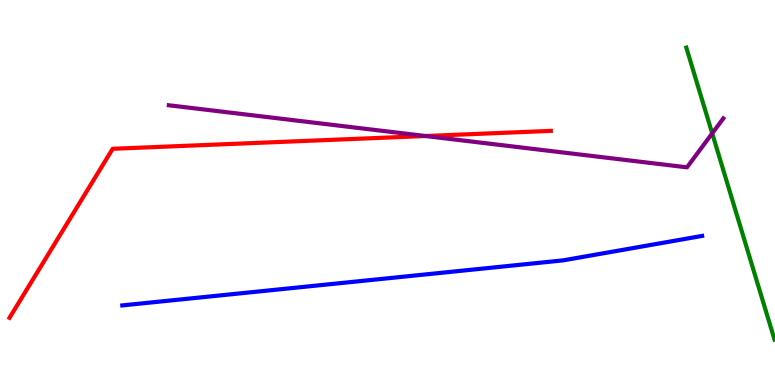[{'lines': ['blue', 'red'], 'intersections': []}, {'lines': ['green', 'red'], 'intersections': []}, {'lines': ['purple', 'red'], 'intersections': [{'x': 5.49, 'y': 6.47}]}, {'lines': ['blue', 'green'], 'intersections': []}, {'lines': ['blue', 'purple'], 'intersections': []}, {'lines': ['green', 'purple'], 'intersections': [{'x': 9.19, 'y': 6.54}]}]